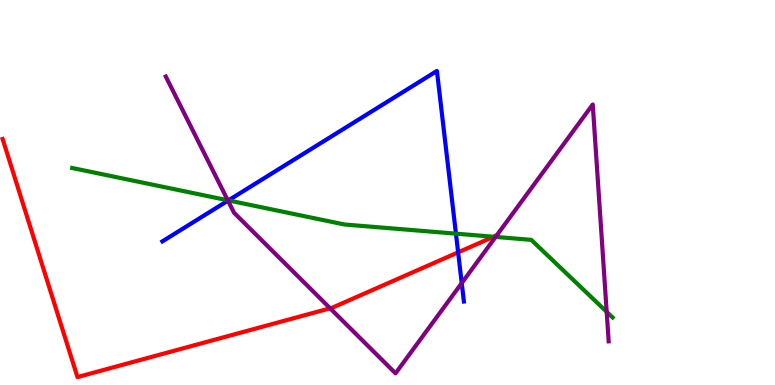[{'lines': ['blue', 'red'], 'intersections': [{'x': 5.91, 'y': 3.45}]}, {'lines': ['green', 'red'], 'intersections': [{'x': 6.37, 'y': 3.85}]}, {'lines': ['purple', 'red'], 'intersections': [{'x': 4.26, 'y': 1.99}, {'x': 6.41, 'y': 3.89}]}, {'lines': ['blue', 'green'], 'intersections': [{'x': 2.95, 'y': 4.79}, {'x': 5.88, 'y': 3.93}]}, {'lines': ['blue', 'purple'], 'intersections': [{'x': 2.94, 'y': 4.79}, {'x': 5.96, 'y': 2.65}]}, {'lines': ['green', 'purple'], 'intersections': [{'x': 2.94, 'y': 4.8}, {'x': 6.39, 'y': 3.85}, {'x': 7.83, 'y': 1.9}]}]